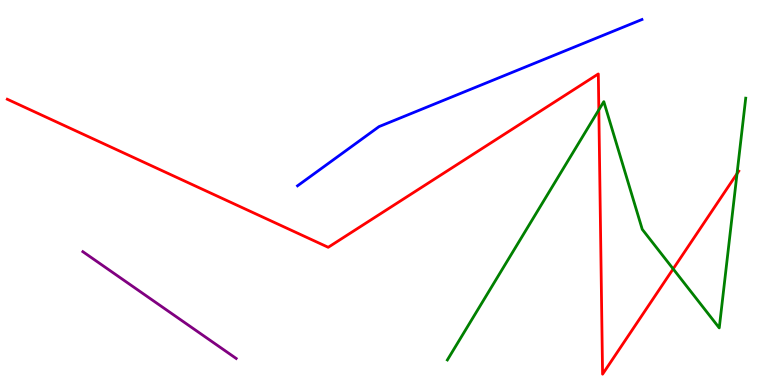[{'lines': ['blue', 'red'], 'intersections': []}, {'lines': ['green', 'red'], 'intersections': [{'x': 7.73, 'y': 7.15}, {'x': 8.69, 'y': 3.02}, {'x': 9.51, 'y': 5.49}]}, {'lines': ['purple', 'red'], 'intersections': []}, {'lines': ['blue', 'green'], 'intersections': []}, {'lines': ['blue', 'purple'], 'intersections': []}, {'lines': ['green', 'purple'], 'intersections': []}]